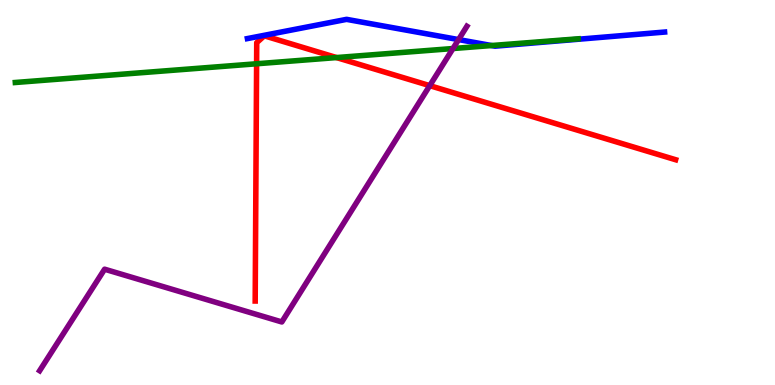[{'lines': ['blue', 'red'], 'intersections': []}, {'lines': ['green', 'red'], 'intersections': [{'x': 3.31, 'y': 8.34}, {'x': 4.34, 'y': 8.5}]}, {'lines': ['purple', 'red'], 'intersections': [{'x': 5.55, 'y': 7.78}]}, {'lines': ['blue', 'green'], 'intersections': [{'x': 6.34, 'y': 8.82}]}, {'lines': ['blue', 'purple'], 'intersections': [{'x': 5.92, 'y': 8.97}]}, {'lines': ['green', 'purple'], 'intersections': [{'x': 5.84, 'y': 8.74}]}]